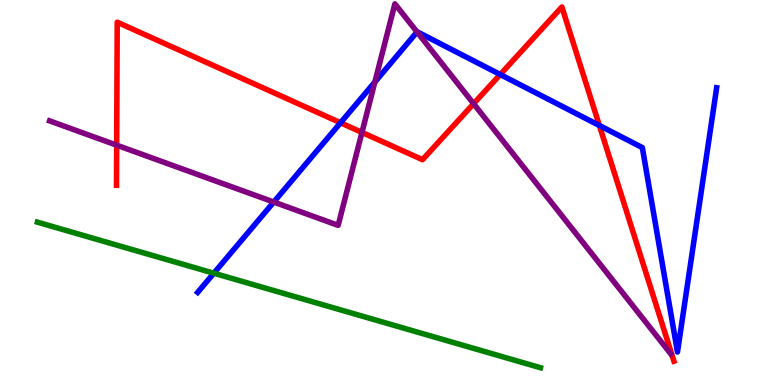[{'lines': ['blue', 'red'], 'intersections': [{'x': 4.39, 'y': 6.81}, {'x': 6.45, 'y': 8.06}, {'x': 7.73, 'y': 6.74}]}, {'lines': ['green', 'red'], 'intersections': []}, {'lines': ['purple', 'red'], 'intersections': [{'x': 1.51, 'y': 6.23}, {'x': 4.67, 'y': 6.56}, {'x': 6.11, 'y': 7.31}]}, {'lines': ['blue', 'green'], 'intersections': [{'x': 2.76, 'y': 2.9}]}, {'lines': ['blue', 'purple'], 'intersections': [{'x': 3.53, 'y': 4.75}, {'x': 4.84, 'y': 7.87}, {'x': 5.38, 'y': 9.17}]}, {'lines': ['green', 'purple'], 'intersections': []}]